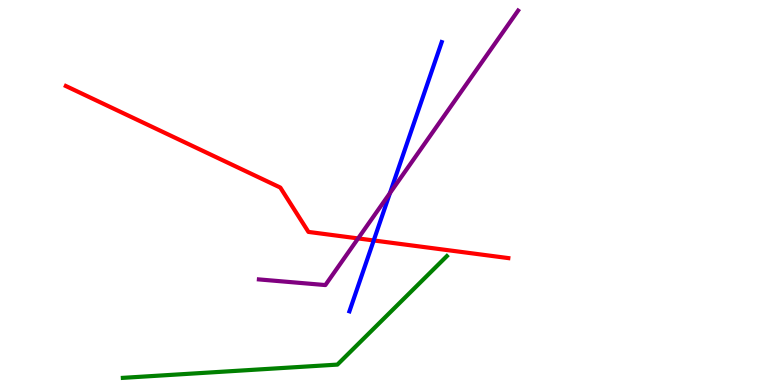[{'lines': ['blue', 'red'], 'intersections': [{'x': 4.82, 'y': 3.75}]}, {'lines': ['green', 'red'], 'intersections': []}, {'lines': ['purple', 'red'], 'intersections': [{'x': 4.62, 'y': 3.81}]}, {'lines': ['blue', 'green'], 'intersections': []}, {'lines': ['blue', 'purple'], 'intersections': [{'x': 5.03, 'y': 4.98}]}, {'lines': ['green', 'purple'], 'intersections': []}]